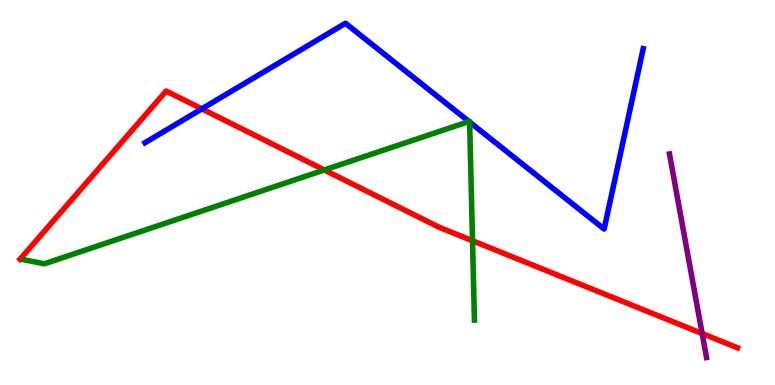[{'lines': ['blue', 'red'], 'intersections': [{'x': 2.6, 'y': 7.17}]}, {'lines': ['green', 'red'], 'intersections': [{'x': 4.18, 'y': 5.58}, {'x': 6.1, 'y': 3.75}]}, {'lines': ['purple', 'red'], 'intersections': [{'x': 9.06, 'y': 1.34}]}, {'lines': ['blue', 'green'], 'intersections': [{'x': 6.05, 'y': 6.84}, {'x': 6.06, 'y': 6.83}]}, {'lines': ['blue', 'purple'], 'intersections': []}, {'lines': ['green', 'purple'], 'intersections': []}]